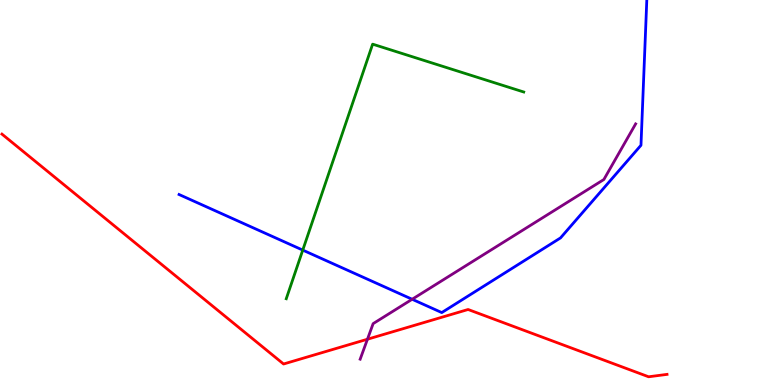[{'lines': ['blue', 'red'], 'intersections': []}, {'lines': ['green', 'red'], 'intersections': []}, {'lines': ['purple', 'red'], 'intersections': [{'x': 4.74, 'y': 1.19}]}, {'lines': ['blue', 'green'], 'intersections': [{'x': 3.91, 'y': 3.5}]}, {'lines': ['blue', 'purple'], 'intersections': [{'x': 5.32, 'y': 2.23}]}, {'lines': ['green', 'purple'], 'intersections': []}]